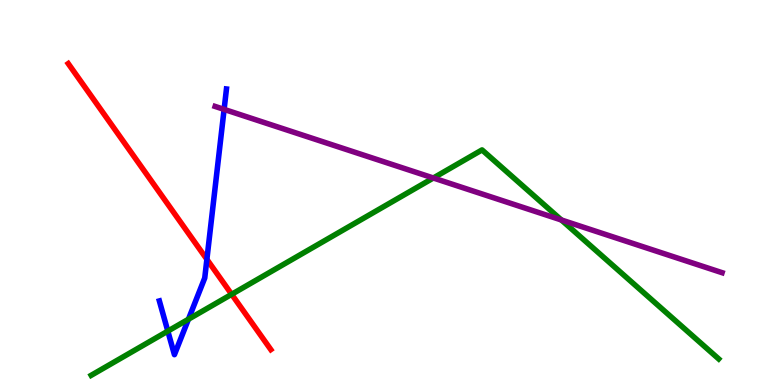[{'lines': ['blue', 'red'], 'intersections': [{'x': 2.67, 'y': 3.26}]}, {'lines': ['green', 'red'], 'intersections': [{'x': 2.99, 'y': 2.36}]}, {'lines': ['purple', 'red'], 'intersections': []}, {'lines': ['blue', 'green'], 'intersections': [{'x': 2.17, 'y': 1.4}, {'x': 2.43, 'y': 1.71}]}, {'lines': ['blue', 'purple'], 'intersections': [{'x': 2.89, 'y': 7.16}]}, {'lines': ['green', 'purple'], 'intersections': [{'x': 5.59, 'y': 5.38}, {'x': 7.24, 'y': 4.29}]}]